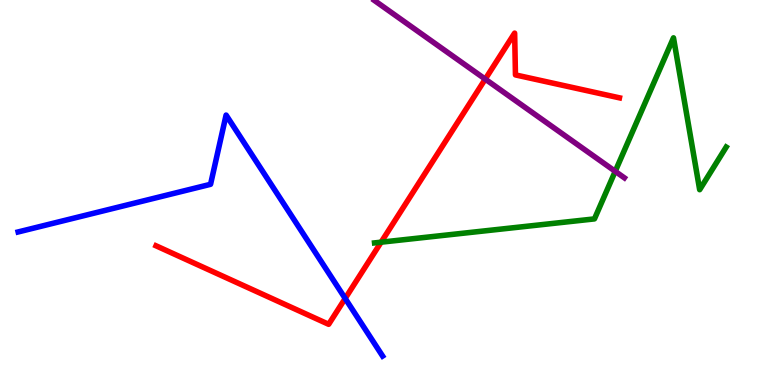[{'lines': ['blue', 'red'], 'intersections': [{'x': 4.45, 'y': 2.25}]}, {'lines': ['green', 'red'], 'intersections': [{'x': 4.92, 'y': 3.71}]}, {'lines': ['purple', 'red'], 'intersections': [{'x': 6.26, 'y': 7.94}]}, {'lines': ['blue', 'green'], 'intersections': []}, {'lines': ['blue', 'purple'], 'intersections': []}, {'lines': ['green', 'purple'], 'intersections': [{'x': 7.94, 'y': 5.55}]}]